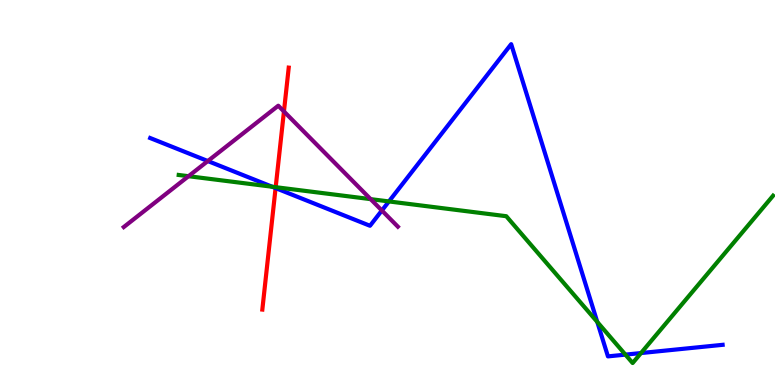[{'lines': ['blue', 'red'], 'intersections': [{'x': 3.56, 'y': 5.11}]}, {'lines': ['green', 'red'], 'intersections': [{'x': 3.56, 'y': 5.14}]}, {'lines': ['purple', 'red'], 'intersections': [{'x': 3.66, 'y': 7.1}]}, {'lines': ['blue', 'green'], 'intersections': [{'x': 3.51, 'y': 5.15}, {'x': 5.02, 'y': 4.77}, {'x': 7.71, 'y': 1.64}, {'x': 8.07, 'y': 0.789}, {'x': 8.27, 'y': 0.83}]}, {'lines': ['blue', 'purple'], 'intersections': [{'x': 2.68, 'y': 5.82}, {'x': 4.93, 'y': 4.53}]}, {'lines': ['green', 'purple'], 'intersections': [{'x': 2.43, 'y': 5.42}, {'x': 4.78, 'y': 4.83}]}]